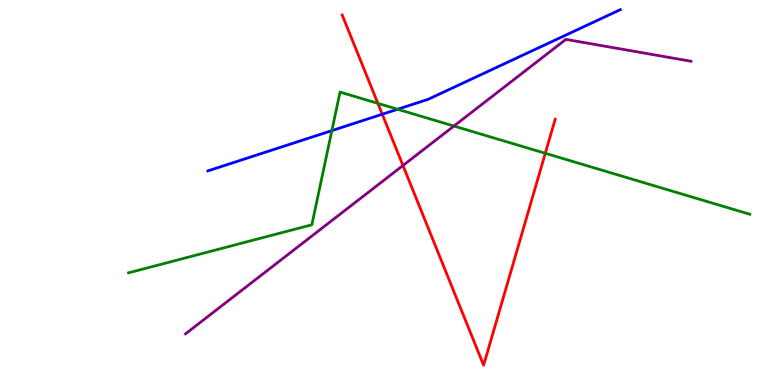[{'lines': ['blue', 'red'], 'intersections': [{'x': 4.93, 'y': 7.03}]}, {'lines': ['green', 'red'], 'intersections': [{'x': 4.88, 'y': 7.32}, {'x': 7.04, 'y': 6.02}]}, {'lines': ['purple', 'red'], 'intersections': [{'x': 5.2, 'y': 5.7}]}, {'lines': ['blue', 'green'], 'intersections': [{'x': 4.28, 'y': 6.61}, {'x': 5.13, 'y': 7.16}]}, {'lines': ['blue', 'purple'], 'intersections': []}, {'lines': ['green', 'purple'], 'intersections': [{'x': 5.86, 'y': 6.73}]}]